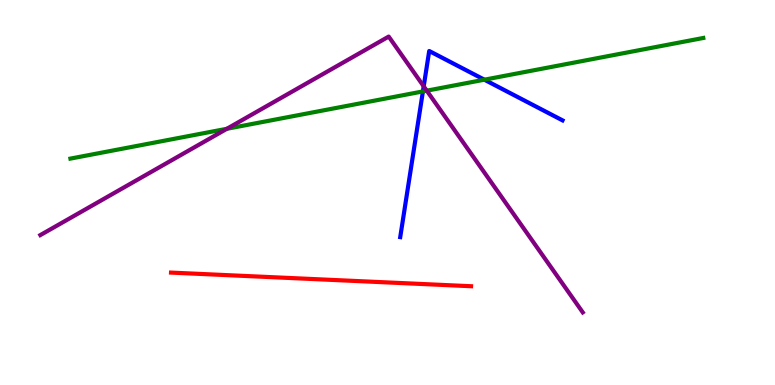[{'lines': ['blue', 'red'], 'intersections': []}, {'lines': ['green', 'red'], 'intersections': []}, {'lines': ['purple', 'red'], 'intersections': []}, {'lines': ['blue', 'green'], 'intersections': [{'x': 5.46, 'y': 7.63}, {'x': 6.25, 'y': 7.93}]}, {'lines': ['blue', 'purple'], 'intersections': [{'x': 5.47, 'y': 7.76}]}, {'lines': ['green', 'purple'], 'intersections': [{'x': 2.93, 'y': 6.65}, {'x': 5.51, 'y': 7.64}]}]